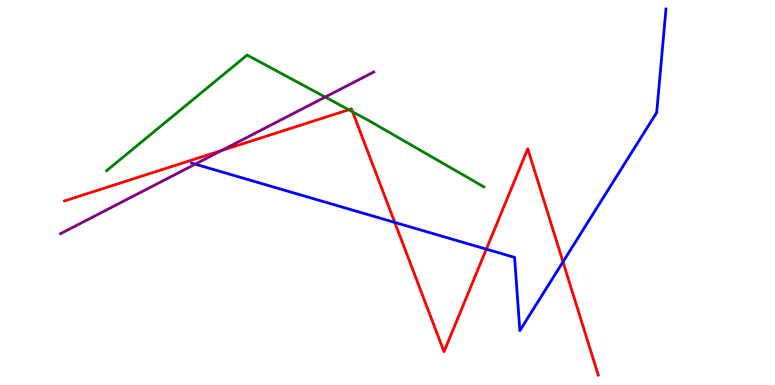[{'lines': ['blue', 'red'], 'intersections': [{'x': 5.09, 'y': 4.22}, {'x': 6.28, 'y': 3.53}, {'x': 7.26, 'y': 3.2}]}, {'lines': ['green', 'red'], 'intersections': [{'x': 4.5, 'y': 7.15}, {'x': 4.55, 'y': 7.1}]}, {'lines': ['purple', 'red'], 'intersections': [{'x': 2.86, 'y': 6.09}]}, {'lines': ['blue', 'green'], 'intersections': []}, {'lines': ['blue', 'purple'], 'intersections': [{'x': 2.52, 'y': 5.74}]}, {'lines': ['green', 'purple'], 'intersections': [{'x': 4.2, 'y': 7.48}]}]